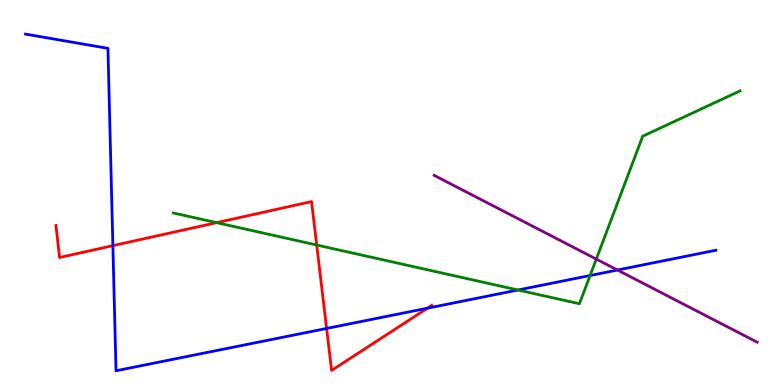[{'lines': ['blue', 'red'], 'intersections': [{'x': 1.46, 'y': 3.62}, {'x': 4.21, 'y': 1.47}, {'x': 5.52, 'y': 1.99}]}, {'lines': ['green', 'red'], 'intersections': [{'x': 2.8, 'y': 4.22}, {'x': 4.09, 'y': 3.64}]}, {'lines': ['purple', 'red'], 'intersections': []}, {'lines': ['blue', 'green'], 'intersections': [{'x': 6.68, 'y': 2.47}, {'x': 7.61, 'y': 2.84}]}, {'lines': ['blue', 'purple'], 'intersections': [{'x': 7.97, 'y': 2.99}]}, {'lines': ['green', 'purple'], 'intersections': [{'x': 7.69, 'y': 3.27}]}]